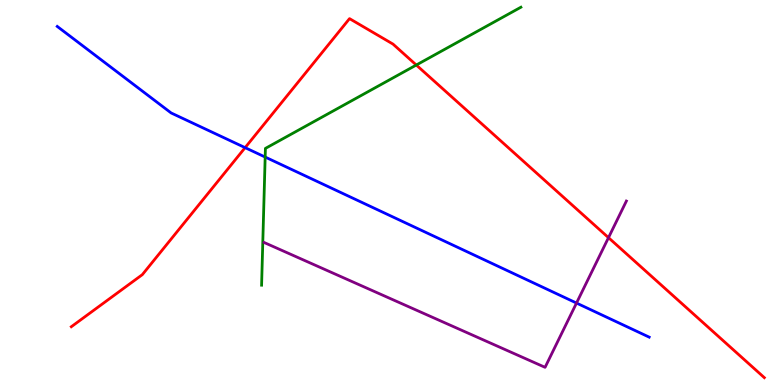[{'lines': ['blue', 'red'], 'intersections': [{'x': 3.16, 'y': 6.16}]}, {'lines': ['green', 'red'], 'intersections': [{'x': 5.37, 'y': 8.31}]}, {'lines': ['purple', 'red'], 'intersections': [{'x': 7.85, 'y': 3.83}]}, {'lines': ['blue', 'green'], 'intersections': [{'x': 3.42, 'y': 5.92}]}, {'lines': ['blue', 'purple'], 'intersections': [{'x': 7.44, 'y': 2.13}]}, {'lines': ['green', 'purple'], 'intersections': []}]